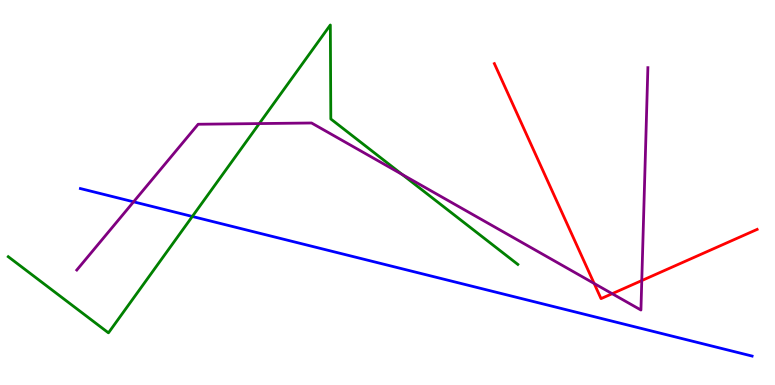[{'lines': ['blue', 'red'], 'intersections': []}, {'lines': ['green', 'red'], 'intersections': []}, {'lines': ['purple', 'red'], 'intersections': [{'x': 7.67, 'y': 2.64}, {'x': 7.9, 'y': 2.37}, {'x': 8.28, 'y': 2.71}]}, {'lines': ['blue', 'green'], 'intersections': [{'x': 2.48, 'y': 4.38}]}, {'lines': ['blue', 'purple'], 'intersections': [{'x': 1.72, 'y': 4.76}]}, {'lines': ['green', 'purple'], 'intersections': [{'x': 3.35, 'y': 6.79}, {'x': 5.19, 'y': 5.47}]}]